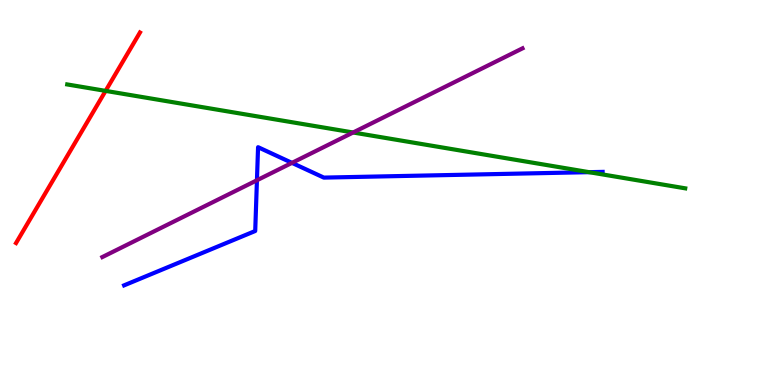[{'lines': ['blue', 'red'], 'intersections': []}, {'lines': ['green', 'red'], 'intersections': [{'x': 1.36, 'y': 7.64}]}, {'lines': ['purple', 'red'], 'intersections': []}, {'lines': ['blue', 'green'], 'intersections': [{'x': 7.6, 'y': 5.53}]}, {'lines': ['blue', 'purple'], 'intersections': [{'x': 3.32, 'y': 5.32}, {'x': 3.77, 'y': 5.77}]}, {'lines': ['green', 'purple'], 'intersections': [{'x': 4.56, 'y': 6.56}]}]